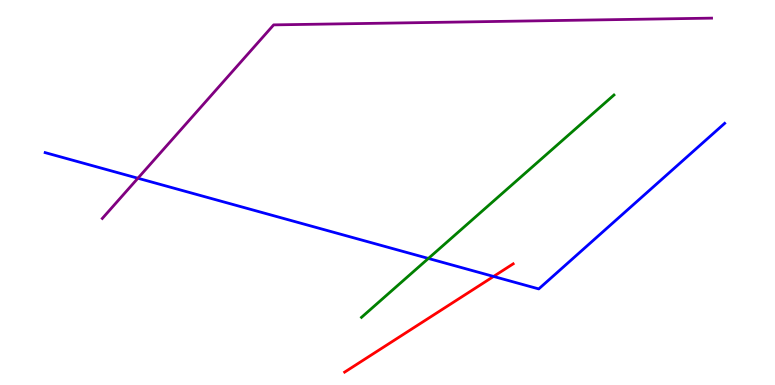[{'lines': ['blue', 'red'], 'intersections': [{'x': 6.37, 'y': 2.82}]}, {'lines': ['green', 'red'], 'intersections': []}, {'lines': ['purple', 'red'], 'intersections': []}, {'lines': ['blue', 'green'], 'intersections': [{'x': 5.53, 'y': 3.29}]}, {'lines': ['blue', 'purple'], 'intersections': [{'x': 1.78, 'y': 5.37}]}, {'lines': ['green', 'purple'], 'intersections': []}]